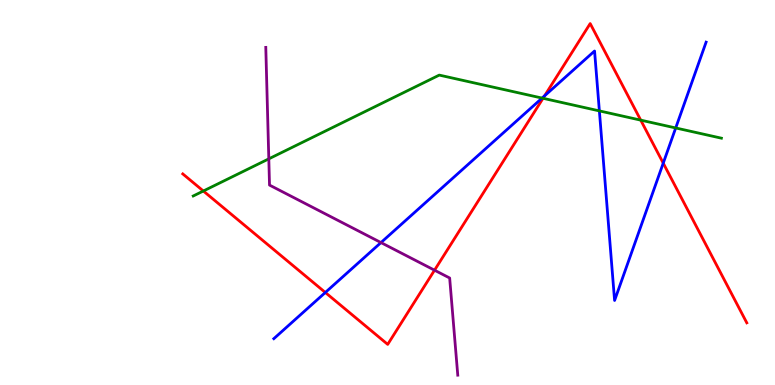[{'lines': ['blue', 'red'], 'intersections': [{'x': 4.2, 'y': 2.4}, {'x': 7.03, 'y': 7.51}, {'x': 8.56, 'y': 5.76}]}, {'lines': ['green', 'red'], 'intersections': [{'x': 2.62, 'y': 5.04}, {'x': 7.01, 'y': 7.45}, {'x': 8.27, 'y': 6.88}]}, {'lines': ['purple', 'red'], 'intersections': [{'x': 5.61, 'y': 2.98}]}, {'lines': ['blue', 'green'], 'intersections': [{'x': 6.99, 'y': 7.45}, {'x': 7.73, 'y': 7.12}, {'x': 8.72, 'y': 6.68}]}, {'lines': ['blue', 'purple'], 'intersections': [{'x': 4.92, 'y': 3.7}]}, {'lines': ['green', 'purple'], 'intersections': [{'x': 3.47, 'y': 5.87}]}]